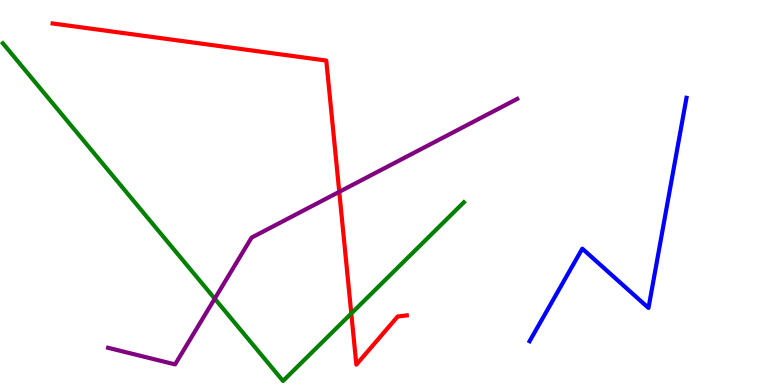[{'lines': ['blue', 'red'], 'intersections': []}, {'lines': ['green', 'red'], 'intersections': [{'x': 4.53, 'y': 1.86}]}, {'lines': ['purple', 'red'], 'intersections': [{'x': 4.38, 'y': 5.02}]}, {'lines': ['blue', 'green'], 'intersections': []}, {'lines': ['blue', 'purple'], 'intersections': []}, {'lines': ['green', 'purple'], 'intersections': [{'x': 2.77, 'y': 2.24}]}]